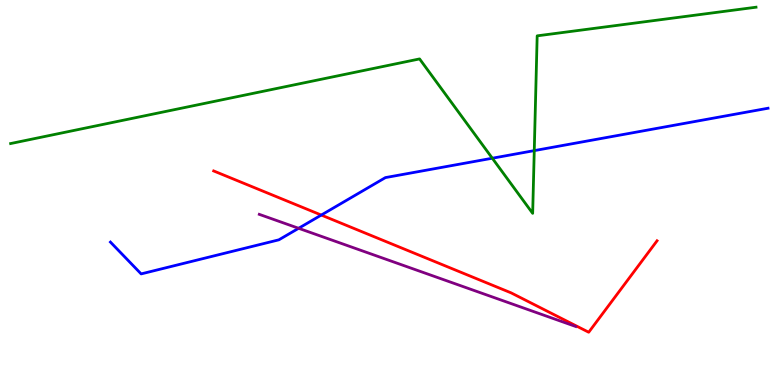[{'lines': ['blue', 'red'], 'intersections': [{'x': 4.15, 'y': 4.41}]}, {'lines': ['green', 'red'], 'intersections': []}, {'lines': ['purple', 'red'], 'intersections': []}, {'lines': ['blue', 'green'], 'intersections': [{'x': 6.35, 'y': 5.89}, {'x': 6.89, 'y': 6.09}]}, {'lines': ['blue', 'purple'], 'intersections': [{'x': 3.85, 'y': 4.07}]}, {'lines': ['green', 'purple'], 'intersections': []}]